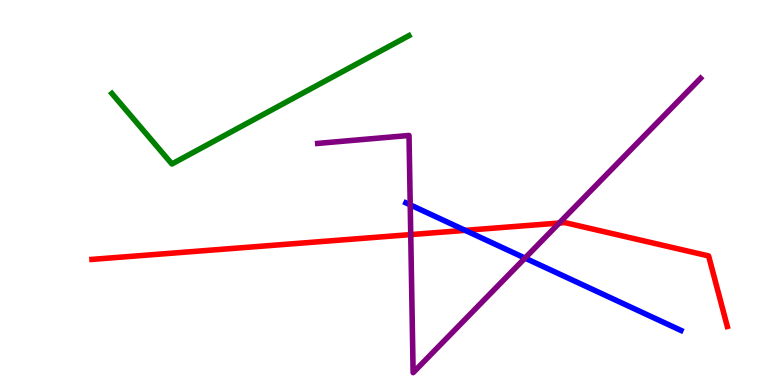[{'lines': ['blue', 'red'], 'intersections': [{'x': 6.0, 'y': 4.02}]}, {'lines': ['green', 'red'], 'intersections': []}, {'lines': ['purple', 'red'], 'intersections': [{'x': 5.3, 'y': 3.91}, {'x': 7.22, 'y': 4.21}]}, {'lines': ['blue', 'green'], 'intersections': []}, {'lines': ['blue', 'purple'], 'intersections': [{'x': 5.29, 'y': 4.68}, {'x': 6.77, 'y': 3.3}]}, {'lines': ['green', 'purple'], 'intersections': []}]